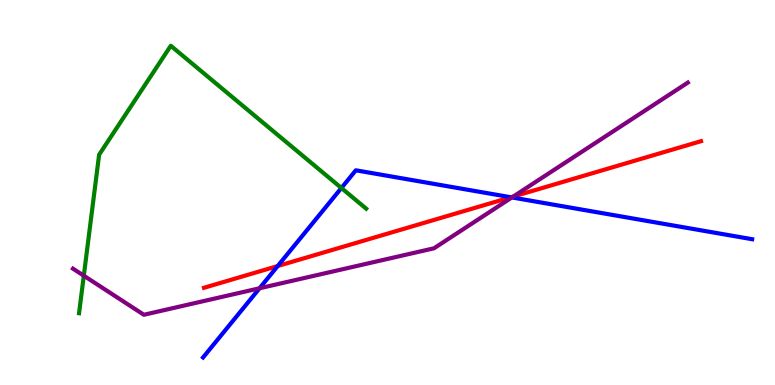[{'lines': ['blue', 'red'], 'intersections': [{'x': 3.58, 'y': 3.09}, {'x': 6.59, 'y': 4.88}]}, {'lines': ['green', 'red'], 'intersections': []}, {'lines': ['purple', 'red'], 'intersections': [{'x': 6.62, 'y': 4.89}]}, {'lines': ['blue', 'green'], 'intersections': [{'x': 4.41, 'y': 5.12}]}, {'lines': ['blue', 'purple'], 'intersections': [{'x': 3.35, 'y': 2.51}, {'x': 6.61, 'y': 4.87}]}, {'lines': ['green', 'purple'], 'intersections': [{'x': 1.08, 'y': 2.84}]}]